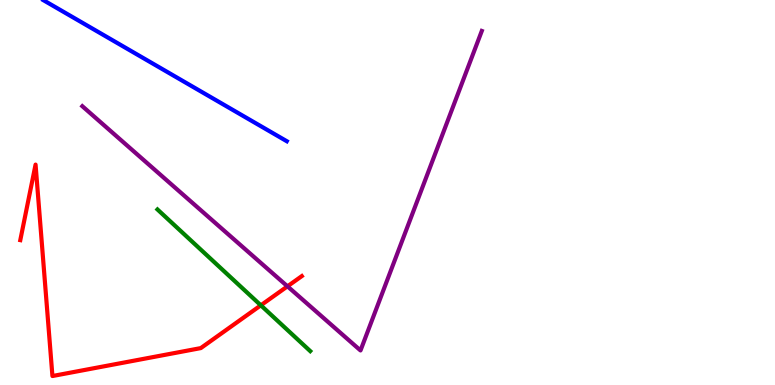[{'lines': ['blue', 'red'], 'intersections': []}, {'lines': ['green', 'red'], 'intersections': [{'x': 3.37, 'y': 2.07}]}, {'lines': ['purple', 'red'], 'intersections': [{'x': 3.71, 'y': 2.56}]}, {'lines': ['blue', 'green'], 'intersections': []}, {'lines': ['blue', 'purple'], 'intersections': []}, {'lines': ['green', 'purple'], 'intersections': []}]